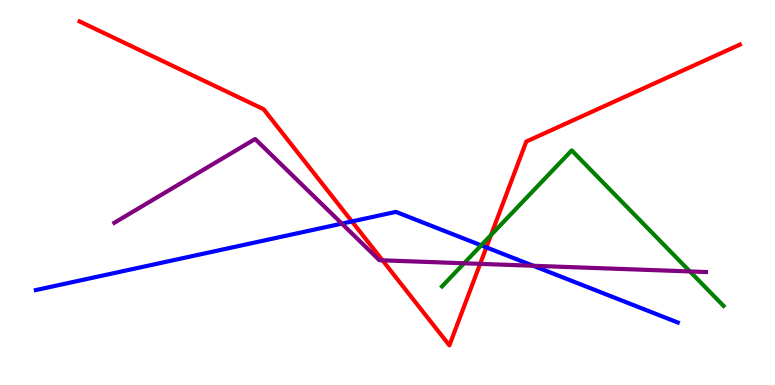[{'lines': ['blue', 'red'], 'intersections': [{'x': 4.54, 'y': 4.25}, {'x': 6.28, 'y': 3.57}]}, {'lines': ['green', 'red'], 'intersections': [{'x': 6.34, 'y': 3.9}]}, {'lines': ['purple', 'red'], 'intersections': [{'x': 4.94, 'y': 3.24}, {'x': 6.2, 'y': 3.15}]}, {'lines': ['blue', 'green'], 'intersections': [{'x': 6.21, 'y': 3.63}]}, {'lines': ['blue', 'purple'], 'intersections': [{'x': 4.41, 'y': 4.19}, {'x': 6.88, 'y': 3.1}]}, {'lines': ['green', 'purple'], 'intersections': [{'x': 5.99, 'y': 3.16}, {'x': 8.9, 'y': 2.95}]}]